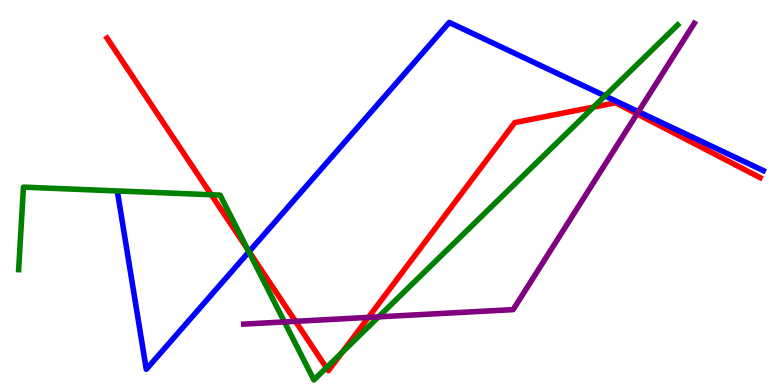[{'lines': ['blue', 'red'], 'intersections': [{'x': 3.21, 'y': 3.46}]}, {'lines': ['green', 'red'], 'intersections': [{'x': 2.73, 'y': 4.94}, {'x': 3.2, 'y': 3.52}, {'x': 4.21, 'y': 0.448}, {'x': 4.41, 'y': 0.843}, {'x': 7.66, 'y': 7.22}]}, {'lines': ['purple', 'red'], 'intersections': [{'x': 3.81, 'y': 1.65}, {'x': 4.75, 'y': 1.76}, {'x': 8.22, 'y': 7.04}]}, {'lines': ['blue', 'green'], 'intersections': [{'x': 3.21, 'y': 3.46}, {'x': 7.81, 'y': 7.51}]}, {'lines': ['blue', 'purple'], 'intersections': [{'x': 8.24, 'y': 7.1}]}, {'lines': ['green', 'purple'], 'intersections': [{'x': 3.67, 'y': 1.64}, {'x': 4.88, 'y': 1.77}]}]